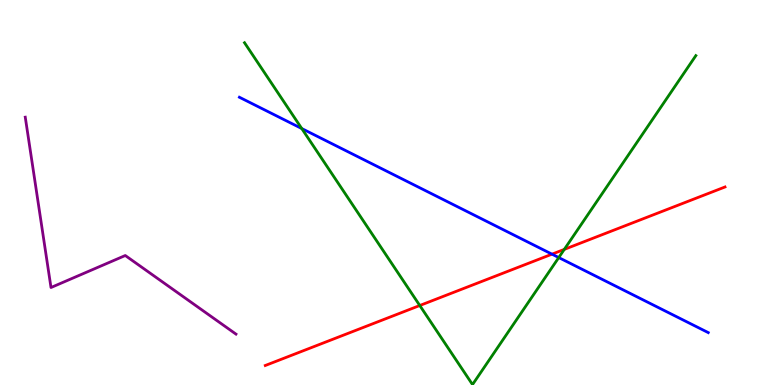[{'lines': ['blue', 'red'], 'intersections': [{'x': 7.12, 'y': 3.4}]}, {'lines': ['green', 'red'], 'intersections': [{'x': 5.42, 'y': 2.06}, {'x': 7.28, 'y': 3.52}]}, {'lines': ['purple', 'red'], 'intersections': []}, {'lines': ['blue', 'green'], 'intersections': [{'x': 3.89, 'y': 6.66}, {'x': 7.21, 'y': 3.31}]}, {'lines': ['blue', 'purple'], 'intersections': []}, {'lines': ['green', 'purple'], 'intersections': []}]